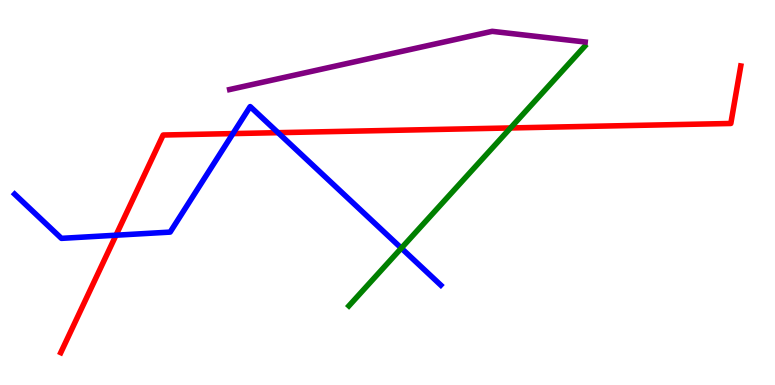[{'lines': ['blue', 'red'], 'intersections': [{'x': 1.5, 'y': 3.89}, {'x': 3.01, 'y': 6.53}, {'x': 3.59, 'y': 6.55}]}, {'lines': ['green', 'red'], 'intersections': [{'x': 6.59, 'y': 6.68}]}, {'lines': ['purple', 'red'], 'intersections': []}, {'lines': ['blue', 'green'], 'intersections': [{'x': 5.18, 'y': 3.55}]}, {'lines': ['blue', 'purple'], 'intersections': []}, {'lines': ['green', 'purple'], 'intersections': []}]